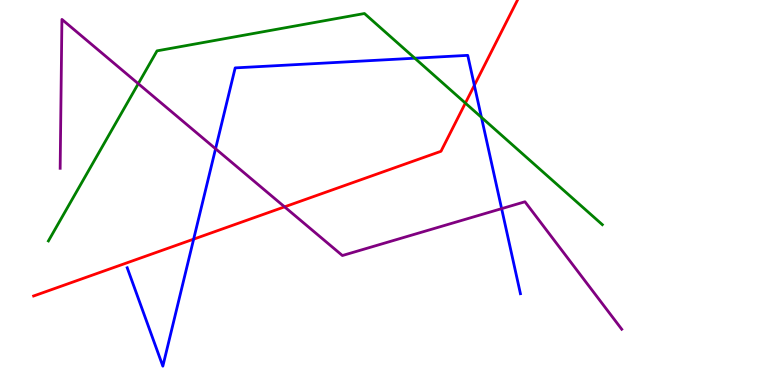[{'lines': ['blue', 'red'], 'intersections': [{'x': 2.5, 'y': 3.79}, {'x': 6.12, 'y': 7.78}]}, {'lines': ['green', 'red'], 'intersections': [{'x': 6.0, 'y': 7.32}]}, {'lines': ['purple', 'red'], 'intersections': [{'x': 3.67, 'y': 4.63}]}, {'lines': ['blue', 'green'], 'intersections': [{'x': 5.35, 'y': 8.49}, {'x': 6.21, 'y': 6.95}]}, {'lines': ['blue', 'purple'], 'intersections': [{'x': 2.78, 'y': 6.14}, {'x': 6.47, 'y': 4.58}]}, {'lines': ['green', 'purple'], 'intersections': [{'x': 1.78, 'y': 7.83}]}]